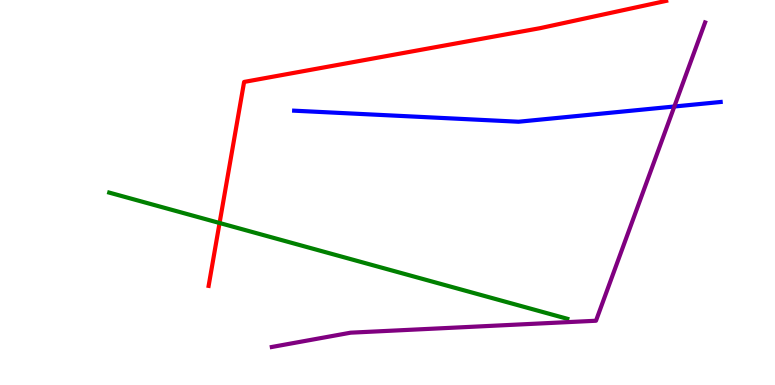[{'lines': ['blue', 'red'], 'intersections': []}, {'lines': ['green', 'red'], 'intersections': [{'x': 2.83, 'y': 4.21}]}, {'lines': ['purple', 'red'], 'intersections': []}, {'lines': ['blue', 'green'], 'intersections': []}, {'lines': ['blue', 'purple'], 'intersections': [{'x': 8.7, 'y': 7.23}]}, {'lines': ['green', 'purple'], 'intersections': []}]